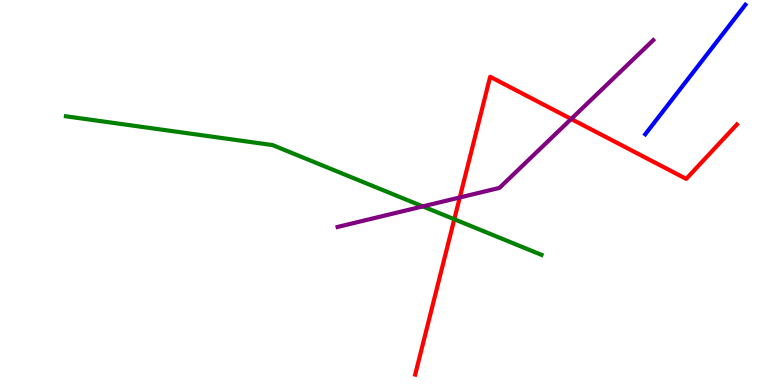[{'lines': ['blue', 'red'], 'intersections': []}, {'lines': ['green', 'red'], 'intersections': [{'x': 5.86, 'y': 4.31}]}, {'lines': ['purple', 'red'], 'intersections': [{'x': 5.93, 'y': 4.87}, {'x': 7.37, 'y': 6.91}]}, {'lines': ['blue', 'green'], 'intersections': []}, {'lines': ['blue', 'purple'], 'intersections': []}, {'lines': ['green', 'purple'], 'intersections': [{'x': 5.46, 'y': 4.64}]}]